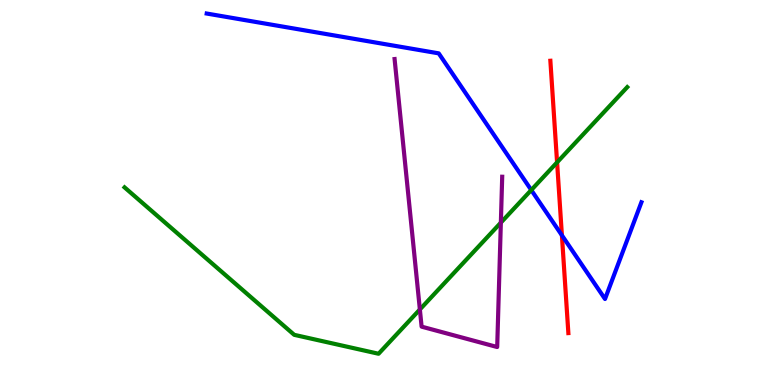[{'lines': ['blue', 'red'], 'intersections': [{'x': 7.25, 'y': 3.89}]}, {'lines': ['green', 'red'], 'intersections': [{'x': 7.19, 'y': 5.78}]}, {'lines': ['purple', 'red'], 'intersections': []}, {'lines': ['blue', 'green'], 'intersections': [{'x': 6.85, 'y': 5.06}]}, {'lines': ['blue', 'purple'], 'intersections': []}, {'lines': ['green', 'purple'], 'intersections': [{'x': 5.42, 'y': 1.96}, {'x': 6.46, 'y': 4.22}]}]